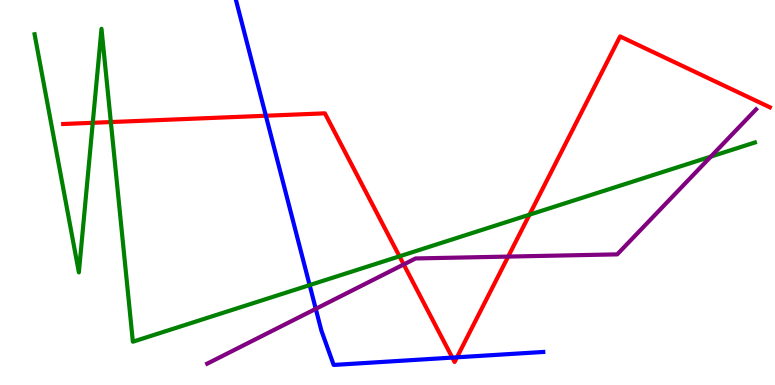[{'lines': ['blue', 'red'], 'intersections': [{'x': 3.43, 'y': 6.99}, {'x': 5.84, 'y': 0.712}, {'x': 5.9, 'y': 0.719}]}, {'lines': ['green', 'red'], 'intersections': [{'x': 1.2, 'y': 6.81}, {'x': 1.43, 'y': 6.83}, {'x': 5.15, 'y': 3.34}, {'x': 6.83, 'y': 4.42}]}, {'lines': ['purple', 'red'], 'intersections': [{'x': 5.21, 'y': 3.13}, {'x': 6.56, 'y': 3.34}]}, {'lines': ['blue', 'green'], 'intersections': [{'x': 4.0, 'y': 2.59}]}, {'lines': ['blue', 'purple'], 'intersections': [{'x': 4.07, 'y': 1.98}]}, {'lines': ['green', 'purple'], 'intersections': [{'x': 9.17, 'y': 5.93}]}]